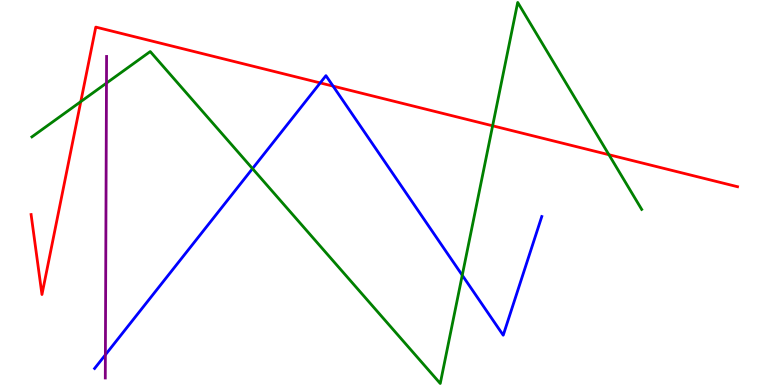[{'lines': ['blue', 'red'], 'intersections': [{'x': 4.13, 'y': 7.85}, {'x': 4.3, 'y': 7.76}]}, {'lines': ['green', 'red'], 'intersections': [{'x': 1.04, 'y': 7.36}, {'x': 6.36, 'y': 6.73}, {'x': 7.86, 'y': 5.98}]}, {'lines': ['purple', 'red'], 'intersections': []}, {'lines': ['blue', 'green'], 'intersections': [{'x': 3.26, 'y': 5.62}, {'x': 5.96, 'y': 2.85}]}, {'lines': ['blue', 'purple'], 'intersections': [{'x': 1.36, 'y': 0.784}]}, {'lines': ['green', 'purple'], 'intersections': [{'x': 1.37, 'y': 7.84}]}]